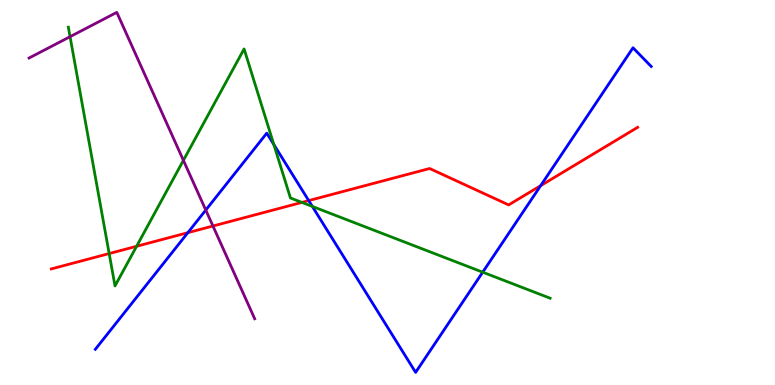[{'lines': ['blue', 'red'], 'intersections': [{'x': 2.42, 'y': 3.96}, {'x': 3.98, 'y': 4.79}, {'x': 6.98, 'y': 5.18}]}, {'lines': ['green', 'red'], 'intersections': [{'x': 1.41, 'y': 3.41}, {'x': 1.76, 'y': 3.6}, {'x': 3.9, 'y': 4.74}]}, {'lines': ['purple', 'red'], 'intersections': [{'x': 2.75, 'y': 4.13}]}, {'lines': ['blue', 'green'], 'intersections': [{'x': 3.53, 'y': 6.25}, {'x': 4.03, 'y': 4.64}, {'x': 6.23, 'y': 2.93}]}, {'lines': ['blue', 'purple'], 'intersections': [{'x': 2.66, 'y': 4.54}]}, {'lines': ['green', 'purple'], 'intersections': [{'x': 0.904, 'y': 9.05}, {'x': 2.37, 'y': 5.83}]}]